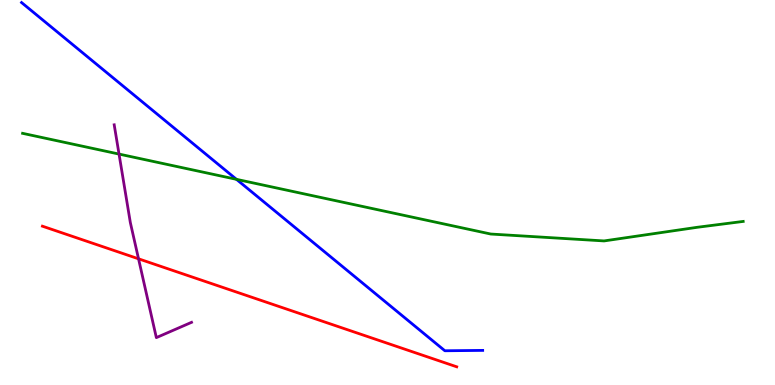[{'lines': ['blue', 'red'], 'intersections': []}, {'lines': ['green', 'red'], 'intersections': []}, {'lines': ['purple', 'red'], 'intersections': [{'x': 1.79, 'y': 3.28}]}, {'lines': ['blue', 'green'], 'intersections': [{'x': 3.05, 'y': 5.34}]}, {'lines': ['blue', 'purple'], 'intersections': []}, {'lines': ['green', 'purple'], 'intersections': [{'x': 1.54, 'y': 6.0}]}]